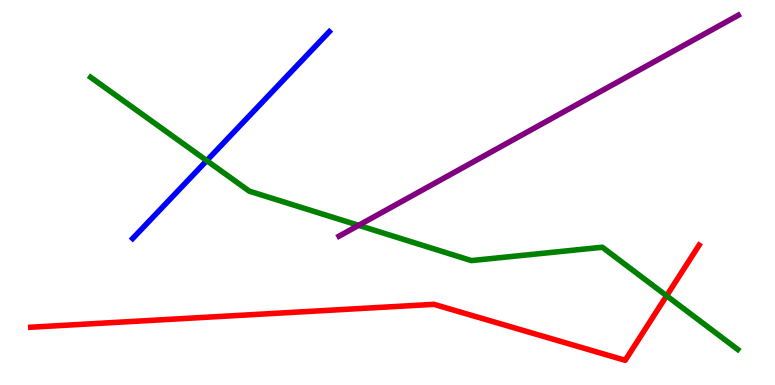[{'lines': ['blue', 'red'], 'intersections': []}, {'lines': ['green', 'red'], 'intersections': [{'x': 8.6, 'y': 2.32}]}, {'lines': ['purple', 'red'], 'intersections': []}, {'lines': ['blue', 'green'], 'intersections': [{'x': 2.67, 'y': 5.83}]}, {'lines': ['blue', 'purple'], 'intersections': []}, {'lines': ['green', 'purple'], 'intersections': [{'x': 4.63, 'y': 4.15}]}]